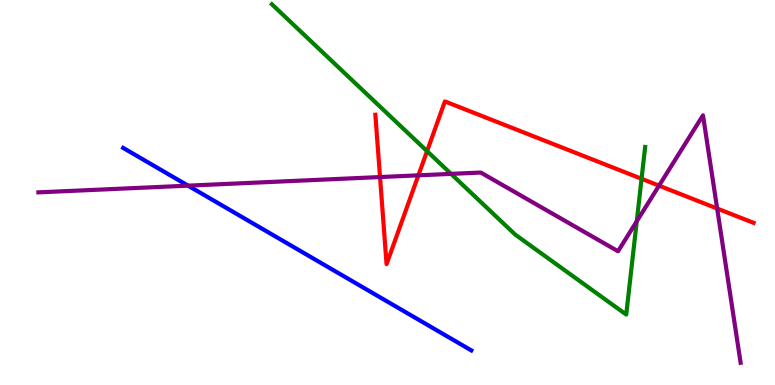[{'lines': ['blue', 'red'], 'intersections': []}, {'lines': ['green', 'red'], 'intersections': [{'x': 5.51, 'y': 6.07}, {'x': 8.28, 'y': 5.36}]}, {'lines': ['purple', 'red'], 'intersections': [{'x': 4.9, 'y': 5.4}, {'x': 5.4, 'y': 5.45}, {'x': 8.5, 'y': 5.18}, {'x': 9.25, 'y': 4.58}]}, {'lines': ['blue', 'green'], 'intersections': []}, {'lines': ['blue', 'purple'], 'intersections': [{'x': 2.43, 'y': 5.18}]}, {'lines': ['green', 'purple'], 'intersections': [{'x': 5.82, 'y': 5.48}, {'x': 8.22, 'y': 4.25}]}]